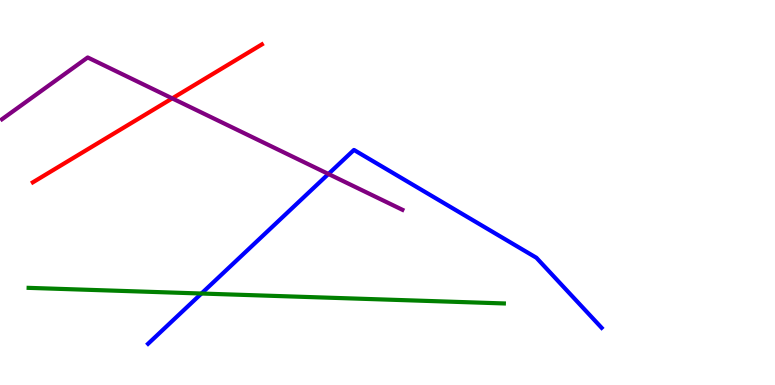[{'lines': ['blue', 'red'], 'intersections': []}, {'lines': ['green', 'red'], 'intersections': []}, {'lines': ['purple', 'red'], 'intersections': [{'x': 2.22, 'y': 7.44}]}, {'lines': ['blue', 'green'], 'intersections': [{'x': 2.6, 'y': 2.38}]}, {'lines': ['blue', 'purple'], 'intersections': [{'x': 4.24, 'y': 5.48}]}, {'lines': ['green', 'purple'], 'intersections': []}]